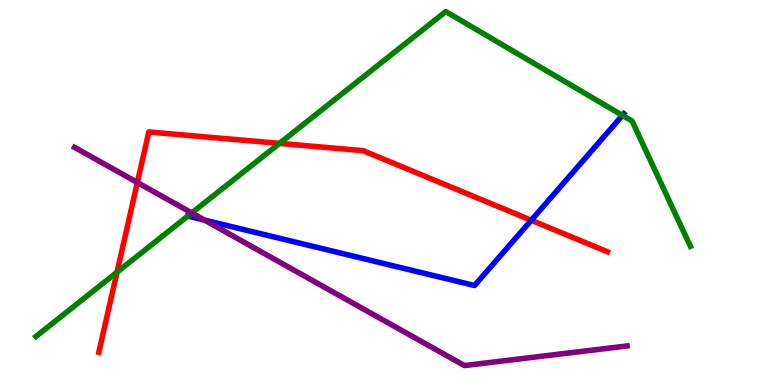[{'lines': ['blue', 'red'], 'intersections': [{'x': 6.86, 'y': 4.28}]}, {'lines': ['green', 'red'], 'intersections': [{'x': 1.51, 'y': 2.93}, {'x': 3.61, 'y': 6.28}]}, {'lines': ['purple', 'red'], 'intersections': [{'x': 1.77, 'y': 5.26}]}, {'lines': ['blue', 'green'], 'intersections': [{'x': 2.42, 'y': 4.39}, {'x': 8.03, 'y': 7.0}]}, {'lines': ['blue', 'purple'], 'intersections': [{'x': 2.64, 'y': 4.28}]}, {'lines': ['green', 'purple'], 'intersections': [{'x': 2.47, 'y': 4.47}]}]